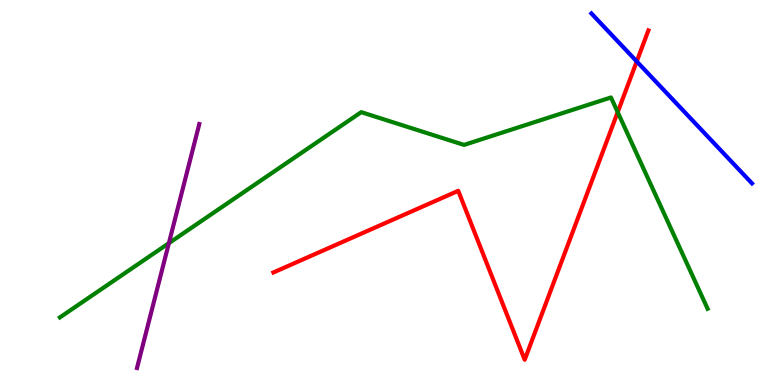[{'lines': ['blue', 'red'], 'intersections': [{'x': 8.22, 'y': 8.4}]}, {'lines': ['green', 'red'], 'intersections': [{'x': 7.97, 'y': 7.09}]}, {'lines': ['purple', 'red'], 'intersections': []}, {'lines': ['blue', 'green'], 'intersections': []}, {'lines': ['blue', 'purple'], 'intersections': []}, {'lines': ['green', 'purple'], 'intersections': [{'x': 2.18, 'y': 3.68}]}]